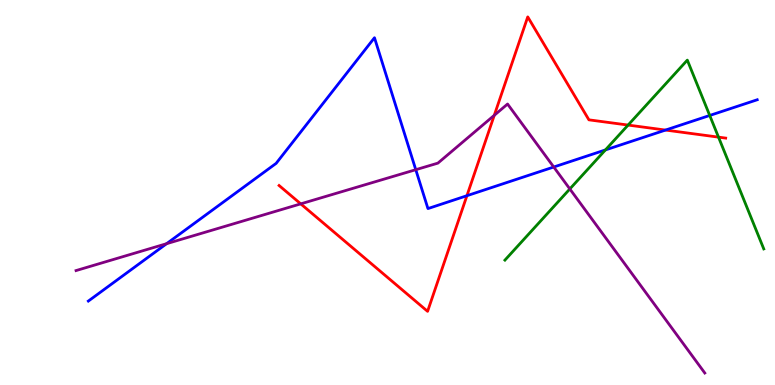[{'lines': ['blue', 'red'], 'intersections': [{'x': 6.02, 'y': 4.92}, {'x': 8.59, 'y': 6.62}]}, {'lines': ['green', 'red'], 'intersections': [{'x': 8.1, 'y': 6.75}, {'x': 9.27, 'y': 6.44}]}, {'lines': ['purple', 'red'], 'intersections': [{'x': 3.88, 'y': 4.7}, {'x': 6.38, 'y': 7.0}]}, {'lines': ['blue', 'green'], 'intersections': [{'x': 7.81, 'y': 6.11}, {'x': 9.16, 'y': 7.0}]}, {'lines': ['blue', 'purple'], 'intersections': [{'x': 2.15, 'y': 3.67}, {'x': 5.36, 'y': 5.59}, {'x': 7.15, 'y': 5.66}]}, {'lines': ['green', 'purple'], 'intersections': [{'x': 7.35, 'y': 5.09}]}]